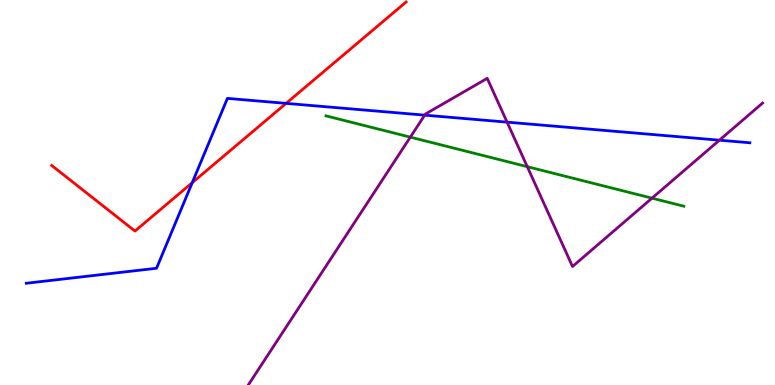[{'lines': ['blue', 'red'], 'intersections': [{'x': 2.48, 'y': 5.26}, {'x': 3.69, 'y': 7.31}]}, {'lines': ['green', 'red'], 'intersections': []}, {'lines': ['purple', 'red'], 'intersections': []}, {'lines': ['blue', 'green'], 'intersections': []}, {'lines': ['blue', 'purple'], 'intersections': [{'x': 5.48, 'y': 7.01}, {'x': 6.54, 'y': 6.83}, {'x': 9.28, 'y': 6.36}]}, {'lines': ['green', 'purple'], 'intersections': [{'x': 5.29, 'y': 6.44}, {'x': 6.8, 'y': 5.67}, {'x': 8.41, 'y': 4.85}]}]